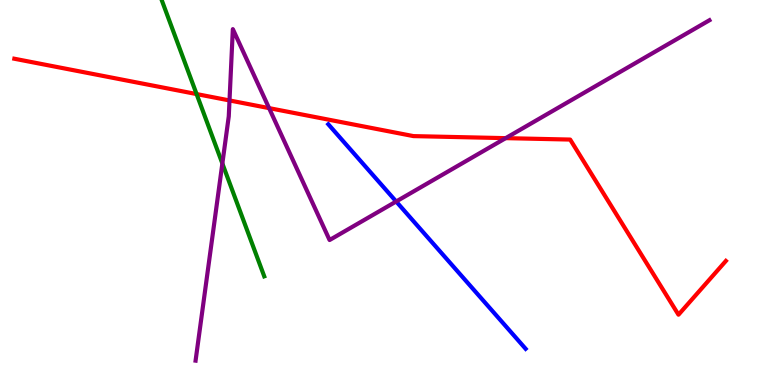[{'lines': ['blue', 'red'], 'intersections': []}, {'lines': ['green', 'red'], 'intersections': [{'x': 2.54, 'y': 7.56}]}, {'lines': ['purple', 'red'], 'intersections': [{'x': 2.96, 'y': 7.39}, {'x': 3.47, 'y': 7.19}, {'x': 6.52, 'y': 6.41}]}, {'lines': ['blue', 'green'], 'intersections': []}, {'lines': ['blue', 'purple'], 'intersections': [{'x': 5.11, 'y': 4.77}]}, {'lines': ['green', 'purple'], 'intersections': [{'x': 2.87, 'y': 5.75}]}]